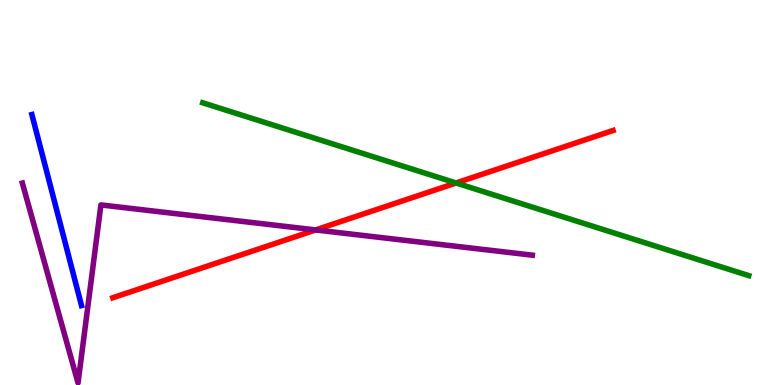[{'lines': ['blue', 'red'], 'intersections': []}, {'lines': ['green', 'red'], 'intersections': [{'x': 5.88, 'y': 5.25}]}, {'lines': ['purple', 'red'], 'intersections': [{'x': 4.07, 'y': 4.03}]}, {'lines': ['blue', 'green'], 'intersections': []}, {'lines': ['blue', 'purple'], 'intersections': []}, {'lines': ['green', 'purple'], 'intersections': []}]